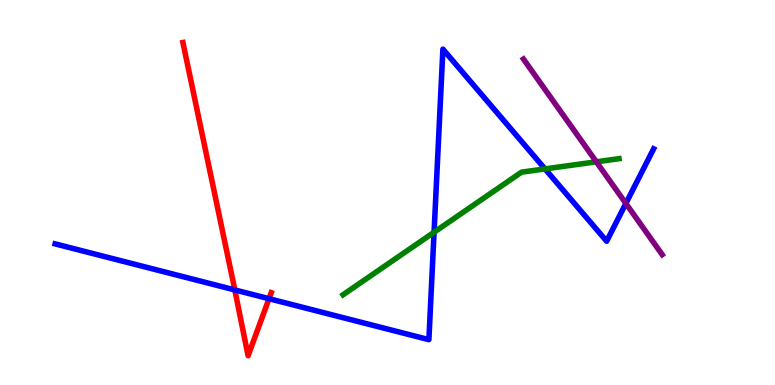[{'lines': ['blue', 'red'], 'intersections': [{'x': 3.03, 'y': 2.47}, {'x': 3.47, 'y': 2.24}]}, {'lines': ['green', 'red'], 'intersections': []}, {'lines': ['purple', 'red'], 'intersections': []}, {'lines': ['blue', 'green'], 'intersections': [{'x': 5.6, 'y': 3.97}, {'x': 7.03, 'y': 5.61}]}, {'lines': ['blue', 'purple'], 'intersections': [{'x': 8.08, 'y': 4.72}]}, {'lines': ['green', 'purple'], 'intersections': [{'x': 7.69, 'y': 5.8}]}]